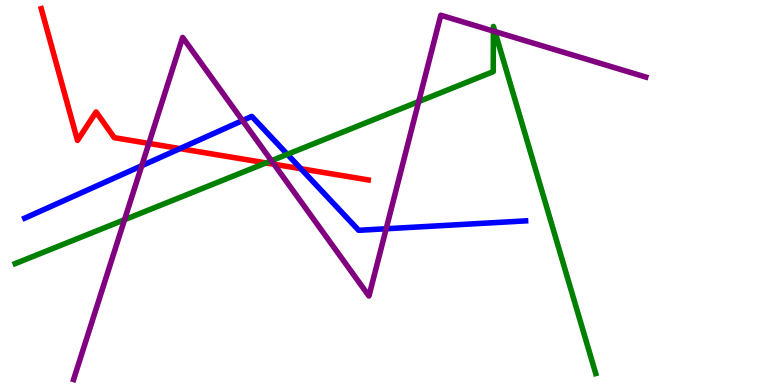[{'lines': ['blue', 'red'], 'intersections': [{'x': 2.32, 'y': 6.14}, {'x': 3.88, 'y': 5.62}]}, {'lines': ['green', 'red'], 'intersections': [{'x': 3.43, 'y': 5.77}]}, {'lines': ['purple', 'red'], 'intersections': [{'x': 1.92, 'y': 6.27}, {'x': 3.54, 'y': 5.73}]}, {'lines': ['blue', 'green'], 'intersections': [{'x': 3.71, 'y': 5.99}]}, {'lines': ['blue', 'purple'], 'intersections': [{'x': 1.83, 'y': 5.7}, {'x': 3.13, 'y': 6.87}, {'x': 4.98, 'y': 4.06}]}, {'lines': ['green', 'purple'], 'intersections': [{'x': 1.61, 'y': 4.29}, {'x': 3.5, 'y': 5.83}, {'x': 5.4, 'y': 7.36}, {'x': 6.37, 'y': 9.19}, {'x': 6.39, 'y': 9.18}]}]